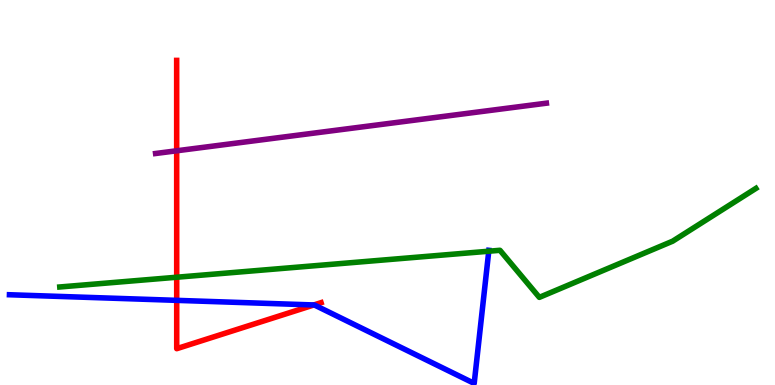[{'lines': ['blue', 'red'], 'intersections': [{'x': 2.28, 'y': 2.2}, {'x': 4.05, 'y': 2.08}]}, {'lines': ['green', 'red'], 'intersections': [{'x': 2.28, 'y': 2.8}]}, {'lines': ['purple', 'red'], 'intersections': [{'x': 2.28, 'y': 6.08}]}, {'lines': ['blue', 'green'], 'intersections': [{'x': 6.31, 'y': 3.47}]}, {'lines': ['blue', 'purple'], 'intersections': []}, {'lines': ['green', 'purple'], 'intersections': []}]